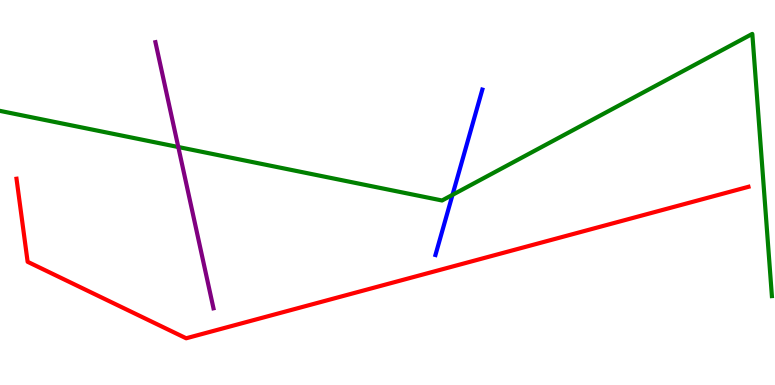[{'lines': ['blue', 'red'], 'intersections': []}, {'lines': ['green', 'red'], 'intersections': []}, {'lines': ['purple', 'red'], 'intersections': []}, {'lines': ['blue', 'green'], 'intersections': [{'x': 5.84, 'y': 4.94}]}, {'lines': ['blue', 'purple'], 'intersections': []}, {'lines': ['green', 'purple'], 'intersections': [{'x': 2.3, 'y': 6.18}]}]